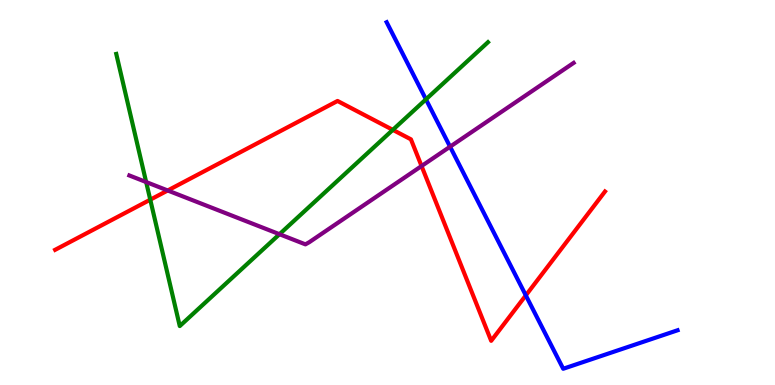[{'lines': ['blue', 'red'], 'intersections': [{'x': 6.78, 'y': 2.33}]}, {'lines': ['green', 'red'], 'intersections': [{'x': 1.94, 'y': 4.81}, {'x': 5.07, 'y': 6.63}]}, {'lines': ['purple', 'red'], 'intersections': [{'x': 2.16, 'y': 5.05}, {'x': 5.44, 'y': 5.69}]}, {'lines': ['blue', 'green'], 'intersections': [{'x': 5.5, 'y': 7.42}]}, {'lines': ['blue', 'purple'], 'intersections': [{'x': 5.81, 'y': 6.19}]}, {'lines': ['green', 'purple'], 'intersections': [{'x': 1.89, 'y': 5.27}, {'x': 3.61, 'y': 3.92}]}]